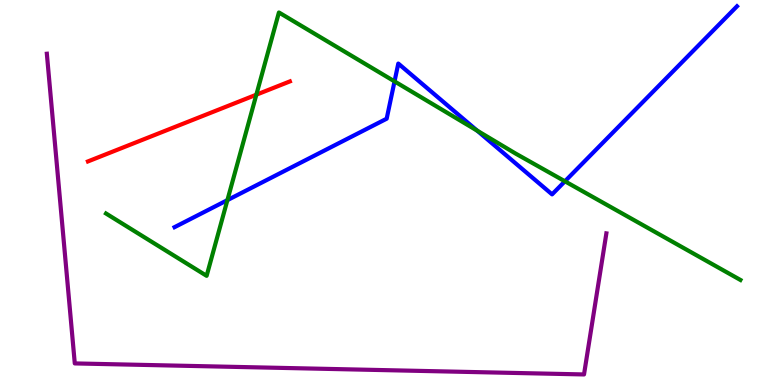[{'lines': ['blue', 'red'], 'intersections': []}, {'lines': ['green', 'red'], 'intersections': [{'x': 3.31, 'y': 7.54}]}, {'lines': ['purple', 'red'], 'intersections': []}, {'lines': ['blue', 'green'], 'intersections': [{'x': 2.93, 'y': 4.8}, {'x': 5.09, 'y': 7.89}, {'x': 6.16, 'y': 6.61}, {'x': 7.29, 'y': 5.29}]}, {'lines': ['blue', 'purple'], 'intersections': []}, {'lines': ['green', 'purple'], 'intersections': []}]